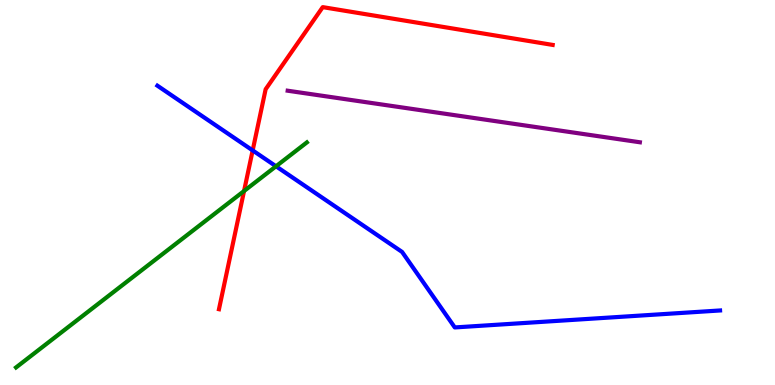[{'lines': ['blue', 'red'], 'intersections': [{'x': 3.26, 'y': 6.09}]}, {'lines': ['green', 'red'], 'intersections': [{'x': 3.15, 'y': 5.04}]}, {'lines': ['purple', 'red'], 'intersections': []}, {'lines': ['blue', 'green'], 'intersections': [{'x': 3.56, 'y': 5.68}]}, {'lines': ['blue', 'purple'], 'intersections': []}, {'lines': ['green', 'purple'], 'intersections': []}]